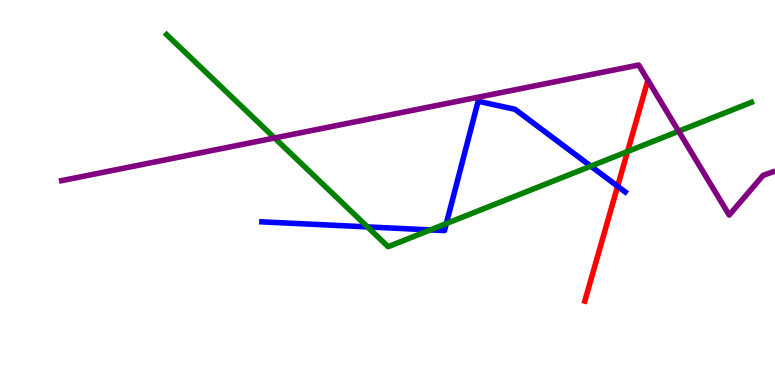[{'lines': ['blue', 'red'], 'intersections': [{'x': 7.97, 'y': 5.16}]}, {'lines': ['green', 'red'], 'intersections': [{'x': 8.1, 'y': 6.06}]}, {'lines': ['purple', 'red'], 'intersections': []}, {'lines': ['blue', 'green'], 'intersections': [{'x': 4.74, 'y': 4.11}, {'x': 5.55, 'y': 4.03}, {'x': 5.76, 'y': 4.19}, {'x': 7.62, 'y': 5.68}]}, {'lines': ['blue', 'purple'], 'intersections': []}, {'lines': ['green', 'purple'], 'intersections': [{'x': 3.54, 'y': 6.42}, {'x': 8.76, 'y': 6.59}]}]